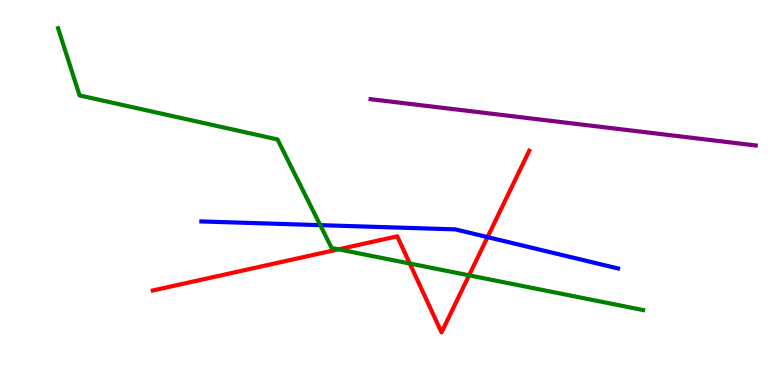[{'lines': ['blue', 'red'], 'intersections': [{'x': 6.29, 'y': 3.84}]}, {'lines': ['green', 'red'], 'intersections': [{'x': 4.37, 'y': 3.52}, {'x': 5.29, 'y': 3.16}, {'x': 6.05, 'y': 2.85}]}, {'lines': ['purple', 'red'], 'intersections': []}, {'lines': ['blue', 'green'], 'intersections': [{'x': 4.13, 'y': 4.15}]}, {'lines': ['blue', 'purple'], 'intersections': []}, {'lines': ['green', 'purple'], 'intersections': []}]